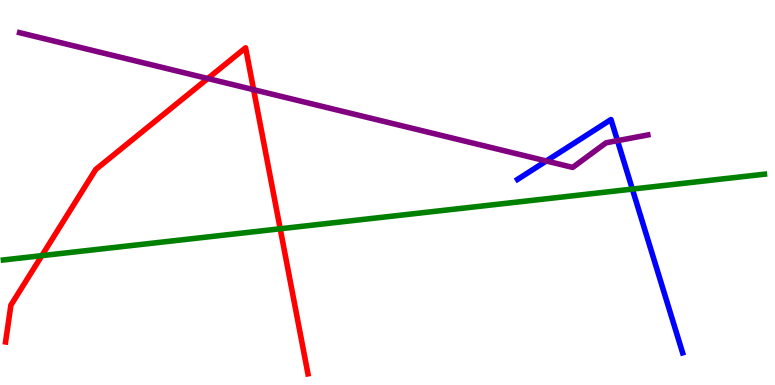[{'lines': ['blue', 'red'], 'intersections': []}, {'lines': ['green', 'red'], 'intersections': [{'x': 0.54, 'y': 3.36}, {'x': 3.62, 'y': 4.06}]}, {'lines': ['purple', 'red'], 'intersections': [{'x': 2.68, 'y': 7.96}, {'x': 3.27, 'y': 7.67}]}, {'lines': ['blue', 'green'], 'intersections': [{'x': 8.16, 'y': 5.09}]}, {'lines': ['blue', 'purple'], 'intersections': [{'x': 7.05, 'y': 5.82}, {'x': 7.97, 'y': 6.35}]}, {'lines': ['green', 'purple'], 'intersections': []}]